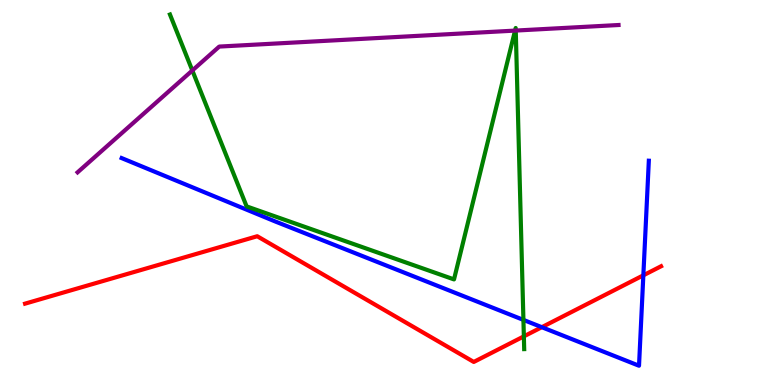[{'lines': ['blue', 'red'], 'intersections': [{'x': 6.99, 'y': 1.5}, {'x': 8.3, 'y': 2.85}]}, {'lines': ['green', 'red'], 'intersections': [{'x': 6.76, 'y': 1.26}]}, {'lines': ['purple', 'red'], 'intersections': []}, {'lines': ['blue', 'green'], 'intersections': [{'x': 6.75, 'y': 1.69}]}, {'lines': ['blue', 'purple'], 'intersections': []}, {'lines': ['green', 'purple'], 'intersections': [{'x': 2.48, 'y': 8.17}, {'x': 6.65, 'y': 9.21}, {'x': 6.65, 'y': 9.21}]}]